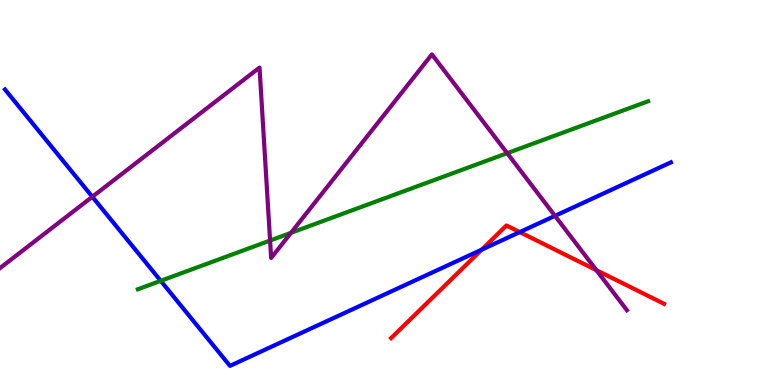[{'lines': ['blue', 'red'], 'intersections': [{'x': 6.21, 'y': 3.51}, {'x': 6.71, 'y': 3.97}]}, {'lines': ['green', 'red'], 'intersections': []}, {'lines': ['purple', 'red'], 'intersections': [{'x': 7.7, 'y': 2.98}]}, {'lines': ['blue', 'green'], 'intersections': [{'x': 2.07, 'y': 2.71}]}, {'lines': ['blue', 'purple'], 'intersections': [{'x': 1.19, 'y': 4.89}, {'x': 7.16, 'y': 4.39}]}, {'lines': ['green', 'purple'], 'intersections': [{'x': 3.48, 'y': 3.75}, {'x': 3.75, 'y': 3.95}, {'x': 6.54, 'y': 6.02}]}]